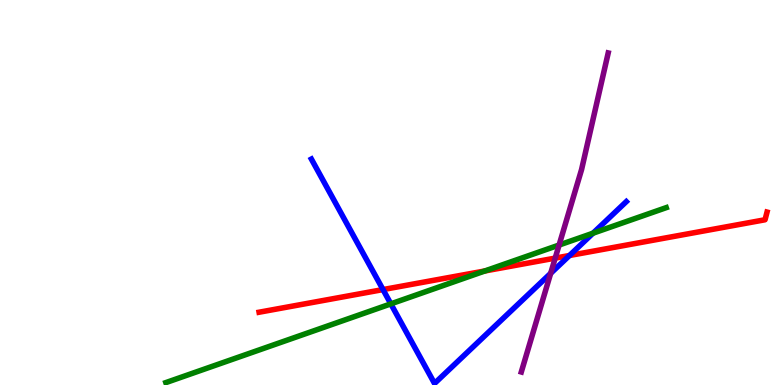[{'lines': ['blue', 'red'], 'intersections': [{'x': 4.94, 'y': 2.48}, {'x': 7.35, 'y': 3.36}]}, {'lines': ['green', 'red'], 'intersections': [{'x': 6.26, 'y': 2.96}]}, {'lines': ['purple', 'red'], 'intersections': [{'x': 7.16, 'y': 3.3}]}, {'lines': ['blue', 'green'], 'intersections': [{'x': 5.04, 'y': 2.11}, {'x': 7.65, 'y': 3.94}]}, {'lines': ['blue', 'purple'], 'intersections': [{'x': 7.11, 'y': 2.9}]}, {'lines': ['green', 'purple'], 'intersections': [{'x': 7.21, 'y': 3.64}]}]